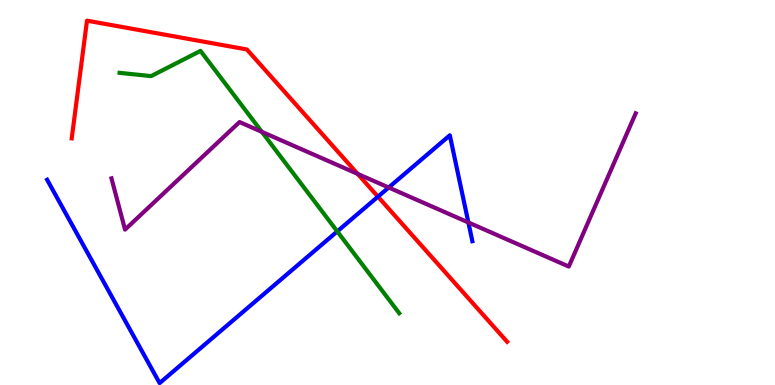[{'lines': ['blue', 'red'], 'intersections': [{'x': 4.88, 'y': 4.89}]}, {'lines': ['green', 'red'], 'intersections': []}, {'lines': ['purple', 'red'], 'intersections': [{'x': 4.61, 'y': 5.48}]}, {'lines': ['blue', 'green'], 'intersections': [{'x': 4.35, 'y': 3.99}]}, {'lines': ['blue', 'purple'], 'intersections': [{'x': 5.02, 'y': 5.13}, {'x': 6.04, 'y': 4.22}]}, {'lines': ['green', 'purple'], 'intersections': [{'x': 3.38, 'y': 6.58}]}]